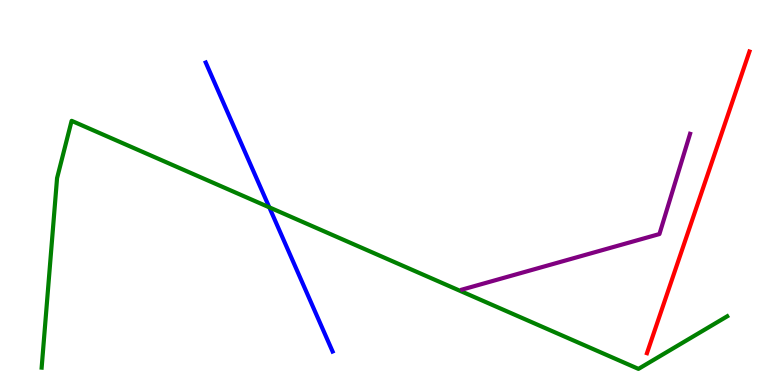[{'lines': ['blue', 'red'], 'intersections': []}, {'lines': ['green', 'red'], 'intersections': []}, {'lines': ['purple', 'red'], 'intersections': []}, {'lines': ['blue', 'green'], 'intersections': [{'x': 3.47, 'y': 4.61}]}, {'lines': ['blue', 'purple'], 'intersections': []}, {'lines': ['green', 'purple'], 'intersections': []}]